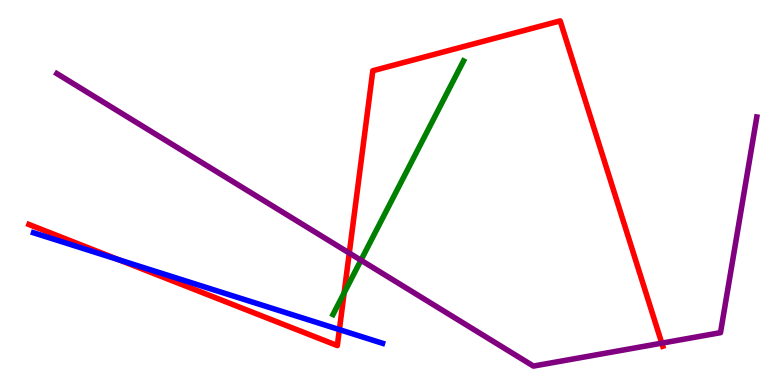[{'lines': ['blue', 'red'], 'intersections': [{'x': 1.53, 'y': 3.25}, {'x': 4.38, 'y': 1.44}]}, {'lines': ['green', 'red'], 'intersections': [{'x': 4.44, 'y': 2.39}]}, {'lines': ['purple', 'red'], 'intersections': [{'x': 4.51, 'y': 3.43}, {'x': 8.54, 'y': 1.09}]}, {'lines': ['blue', 'green'], 'intersections': []}, {'lines': ['blue', 'purple'], 'intersections': []}, {'lines': ['green', 'purple'], 'intersections': [{'x': 4.66, 'y': 3.24}]}]